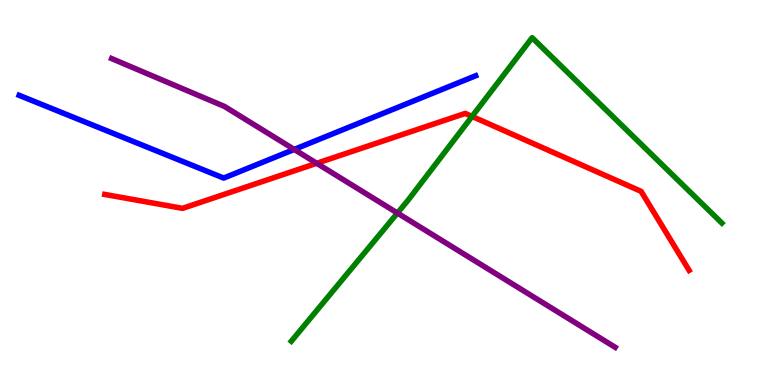[{'lines': ['blue', 'red'], 'intersections': []}, {'lines': ['green', 'red'], 'intersections': [{'x': 6.09, 'y': 6.98}]}, {'lines': ['purple', 'red'], 'intersections': [{'x': 4.09, 'y': 5.76}]}, {'lines': ['blue', 'green'], 'intersections': []}, {'lines': ['blue', 'purple'], 'intersections': [{'x': 3.8, 'y': 6.12}]}, {'lines': ['green', 'purple'], 'intersections': [{'x': 5.13, 'y': 4.47}]}]